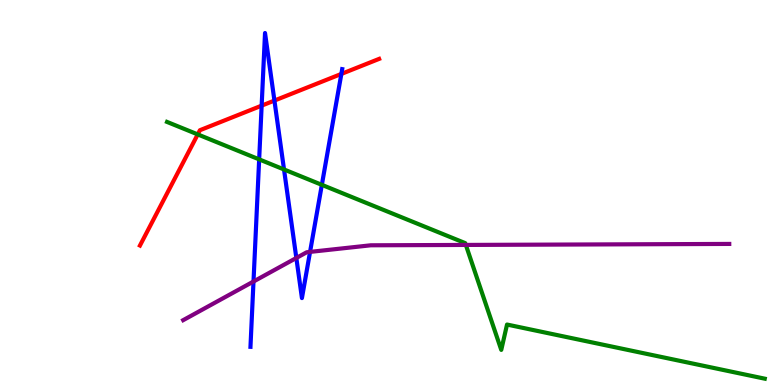[{'lines': ['blue', 'red'], 'intersections': [{'x': 3.38, 'y': 7.26}, {'x': 3.54, 'y': 7.39}, {'x': 4.4, 'y': 8.08}]}, {'lines': ['green', 'red'], 'intersections': [{'x': 2.55, 'y': 6.51}]}, {'lines': ['purple', 'red'], 'intersections': []}, {'lines': ['blue', 'green'], 'intersections': [{'x': 3.34, 'y': 5.86}, {'x': 3.66, 'y': 5.6}, {'x': 4.15, 'y': 5.2}]}, {'lines': ['blue', 'purple'], 'intersections': [{'x': 3.27, 'y': 2.69}, {'x': 3.82, 'y': 3.3}, {'x': 4.0, 'y': 3.46}]}, {'lines': ['green', 'purple'], 'intersections': [{'x': 6.01, 'y': 3.64}]}]